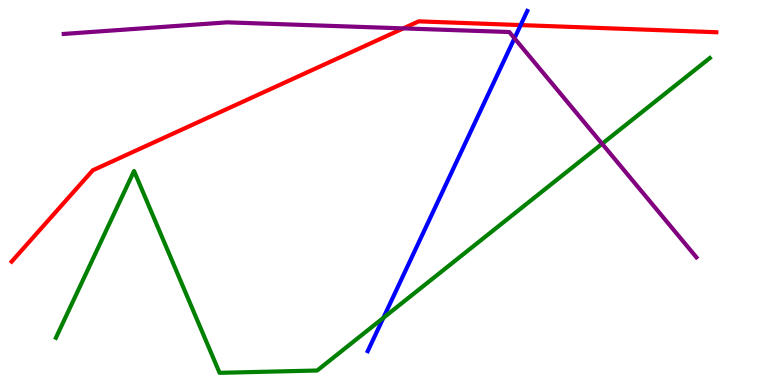[{'lines': ['blue', 'red'], 'intersections': [{'x': 6.72, 'y': 9.35}]}, {'lines': ['green', 'red'], 'intersections': []}, {'lines': ['purple', 'red'], 'intersections': [{'x': 5.2, 'y': 9.26}]}, {'lines': ['blue', 'green'], 'intersections': [{'x': 4.95, 'y': 1.74}]}, {'lines': ['blue', 'purple'], 'intersections': [{'x': 6.64, 'y': 9.01}]}, {'lines': ['green', 'purple'], 'intersections': [{'x': 7.77, 'y': 6.27}]}]